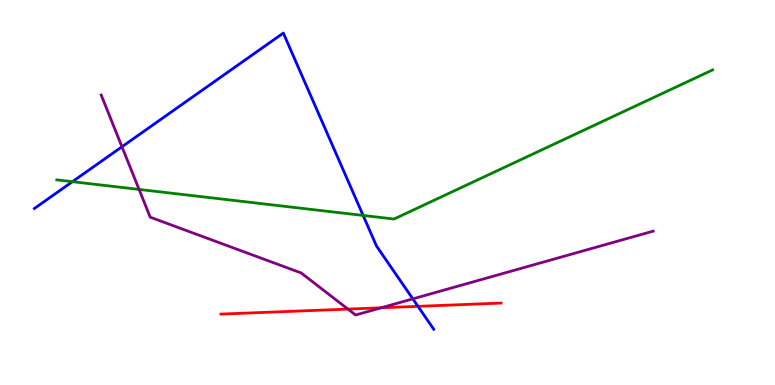[{'lines': ['blue', 'red'], 'intersections': [{'x': 5.39, 'y': 2.04}]}, {'lines': ['green', 'red'], 'intersections': []}, {'lines': ['purple', 'red'], 'intersections': [{'x': 4.49, 'y': 1.97}, {'x': 4.92, 'y': 2.01}]}, {'lines': ['blue', 'green'], 'intersections': [{'x': 0.934, 'y': 5.28}, {'x': 4.69, 'y': 4.4}]}, {'lines': ['blue', 'purple'], 'intersections': [{'x': 1.57, 'y': 6.19}, {'x': 5.33, 'y': 2.24}]}, {'lines': ['green', 'purple'], 'intersections': [{'x': 1.79, 'y': 5.08}]}]